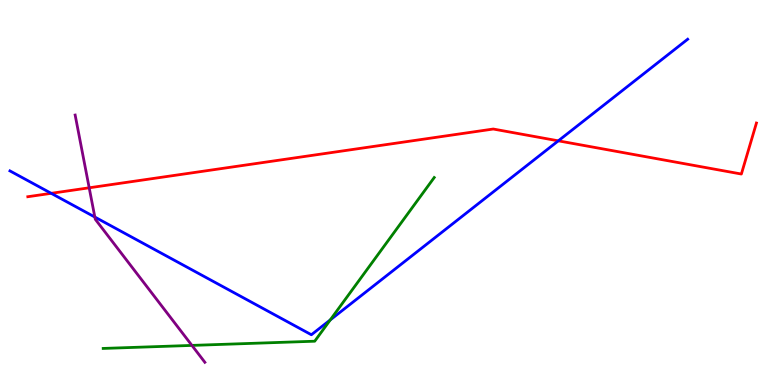[{'lines': ['blue', 'red'], 'intersections': [{'x': 0.661, 'y': 4.98}, {'x': 7.2, 'y': 6.34}]}, {'lines': ['green', 'red'], 'intersections': []}, {'lines': ['purple', 'red'], 'intersections': [{'x': 1.15, 'y': 5.12}]}, {'lines': ['blue', 'green'], 'intersections': [{'x': 4.26, 'y': 1.69}]}, {'lines': ['blue', 'purple'], 'intersections': [{'x': 1.22, 'y': 4.36}]}, {'lines': ['green', 'purple'], 'intersections': [{'x': 2.48, 'y': 1.03}]}]